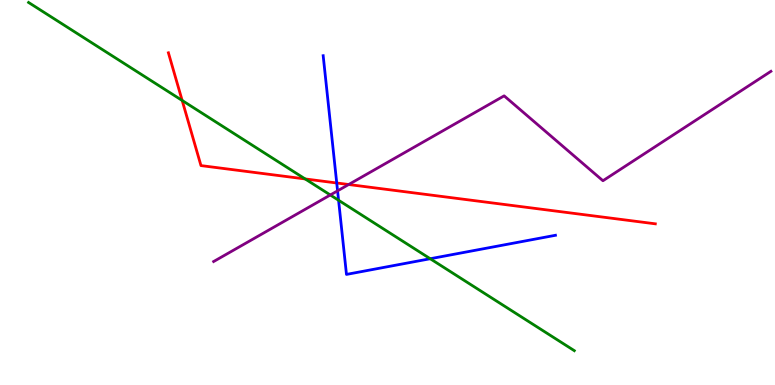[{'lines': ['blue', 'red'], 'intersections': [{'x': 4.34, 'y': 5.25}]}, {'lines': ['green', 'red'], 'intersections': [{'x': 2.35, 'y': 7.39}, {'x': 3.94, 'y': 5.35}]}, {'lines': ['purple', 'red'], 'intersections': [{'x': 4.5, 'y': 5.21}]}, {'lines': ['blue', 'green'], 'intersections': [{'x': 4.37, 'y': 4.8}, {'x': 5.55, 'y': 3.28}]}, {'lines': ['blue', 'purple'], 'intersections': [{'x': 4.36, 'y': 5.04}]}, {'lines': ['green', 'purple'], 'intersections': [{'x': 4.26, 'y': 4.94}]}]